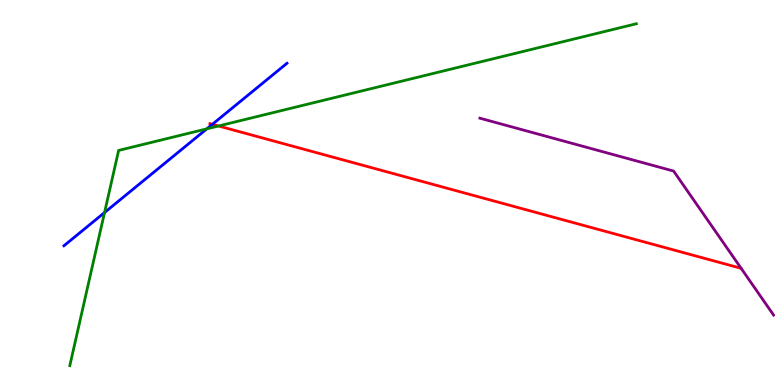[{'lines': ['blue', 'red'], 'intersections': [{'x': 2.74, 'y': 6.77}]}, {'lines': ['green', 'red'], 'intersections': [{'x': 2.82, 'y': 6.73}]}, {'lines': ['purple', 'red'], 'intersections': []}, {'lines': ['blue', 'green'], 'intersections': [{'x': 1.35, 'y': 4.48}, {'x': 2.67, 'y': 6.65}]}, {'lines': ['blue', 'purple'], 'intersections': []}, {'lines': ['green', 'purple'], 'intersections': []}]